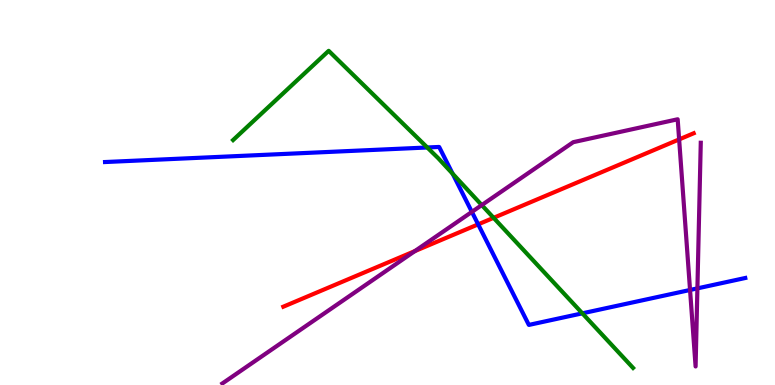[{'lines': ['blue', 'red'], 'intersections': [{'x': 6.17, 'y': 4.17}]}, {'lines': ['green', 'red'], 'intersections': [{'x': 6.37, 'y': 4.34}]}, {'lines': ['purple', 'red'], 'intersections': [{'x': 5.35, 'y': 3.48}, {'x': 8.76, 'y': 6.38}]}, {'lines': ['blue', 'green'], 'intersections': [{'x': 5.51, 'y': 6.17}, {'x': 5.84, 'y': 5.49}, {'x': 7.51, 'y': 1.86}]}, {'lines': ['blue', 'purple'], 'intersections': [{'x': 6.09, 'y': 4.5}, {'x': 8.9, 'y': 2.47}, {'x': 9.0, 'y': 2.51}]}, {'lines': ['green', 'purple'], 'intersections': [{'x': 6.22, 'y': 4.67}]}]